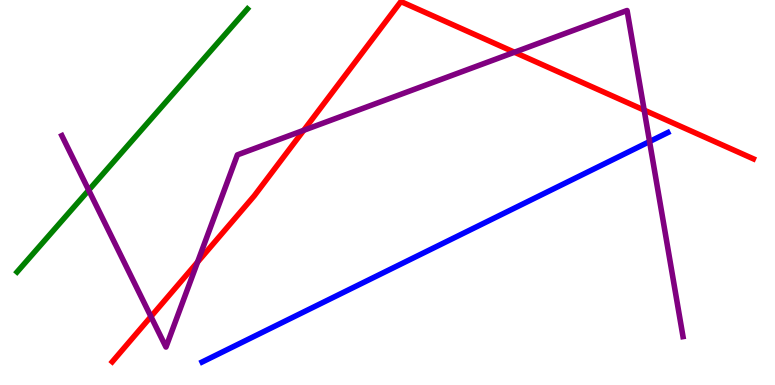[{'lines': ['blue', 'red'], 'intersections': []}, {'lines': ['green', 'red'], 'intersections': []}, {'lines': ['purple', 'red'], 'intersections': [{'x': 1.95, 'y': 1.78}, {'x': 2.55, 'y': 3.19}, {'x': 3.92, 'y': 6.62}, {'x': 6.64, 'y': 8.64}, {'x': 8.31, 'y': 7.14}]}, {'lines': ['blue', 'green'], 'intersections': []}, {'lines': ['blue', 'purple'], 'intersections': [{'x': 8.38, 'y': 6.32}]}, {'lines': ['green', 'purple'], 'intersections': [{'x': 1.14, 'y': 5.06}]}]